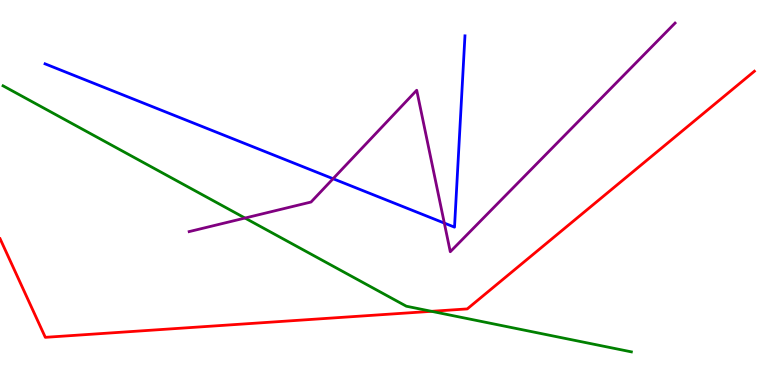[{'lines': ['blue', 'red'], 'intersections': []}, {'lines': ['green', 'red'], 'intersections': [{'x': 5.57, 'y': 1.91}]}, {'lines': ['purple', 'red'], 'intersections': []}, {'lines': ['blue', 'green'], 'intersections': []}, {'lines': ['blue', 'purple'], 'intersections': [{'x': 4.3, 'y': 5.36}, {'x': 5.73, 'y': 4.21}]}, {'lines': ['green', 'purple'], 'intersections': [{'x': 3.16, 'y': 4.34}]}]